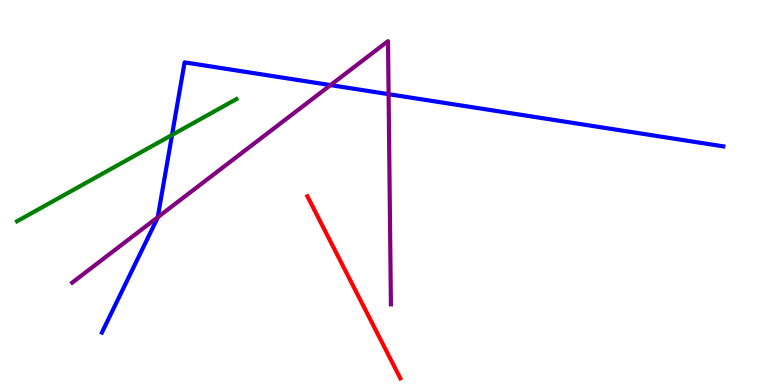[{'lines': ['blue', 'red'], 'intersections': []}, {'lines': ['green', 'red'], 'intersections': []}, {'lines': ['purple', 'red'], 'intersections': []}, {'lines': ['blue', 'green'], 'intersections': [{'x': 2.22, 'y': 6.49}]}, {'lines': ['blue', 'purple'], 'intersections': [{'x': 2.04, 'y': 4.36}, {'x': 4.26, 'y': 7.79}, {'x': 5.01, 'y': 7.55}]}, {'lines': ['green', 'purple'], 'intersections': []}]